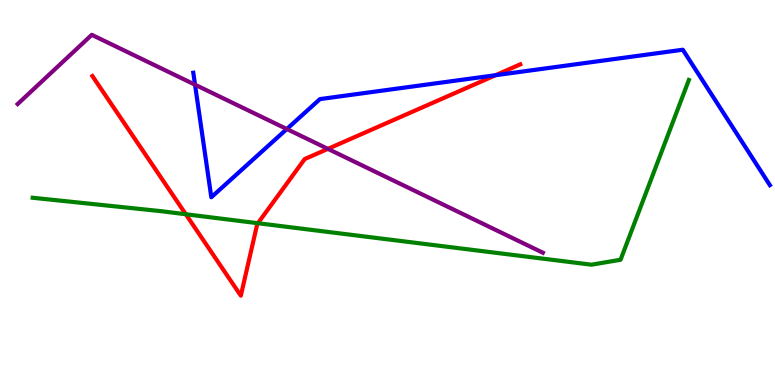[{'lines': ['blue', 'red'], 'intersections': [{'x': 6.39, 'y': 8.05}]}, {'lines': ['green', 'red'], 'intersections': [{'x': 2.4, 'y': 4.44}, {'x': 3.33, 'y': 4.2}]}, {'lines': ['purple', 'red'], 'intersections': [{'x': 4.23, 'y': 6.13}]}, {'lines': ['blue', 'green'], 'intersections': []}, {'lines': ['blue', 'purple'], 'intersections': [{'x': 2.52, 'y': 7.8}, {'x': 3.7, 'y': 6.65}]}, {'lines': ['green', 'purple'], 'intersections': []}]